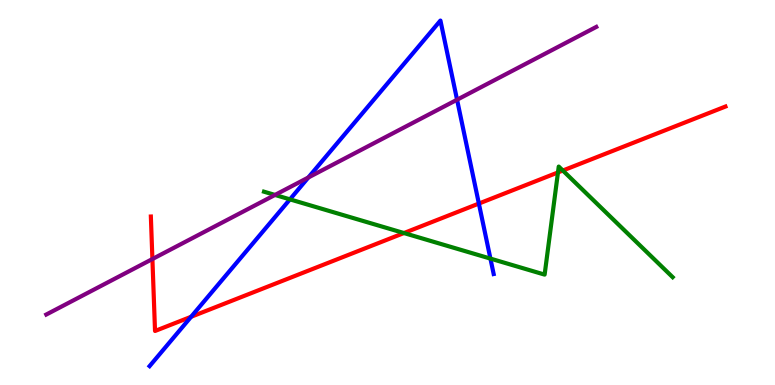[{'lines': ['blue', 'red'], 'intersections': [{'x': 2.47, 'y': 1.77}, {'x': 6.18, 'y': 4.71}]}, {'lines': ['green', 'red'], 'intersections': [{'x': 5.21, 'y': 3.95}, {'x': 7.2, 'y': 5.52}, {'x': 7.26, 'y': 5.57}]}, {'lines': ['purple', 'red'], 'intersections': [{'x': 1.97, 'y': 3.27}]}, {'lines': ['blue', 'green'], 'intersections': [{'x': 3.74, 'y': 4.82}, {'x': 6.33, 'y': 3.28}]}, {'lines': ['blue', 'purple'], 'intersections': [{'x': 3.98, 'y': 5.39}, {'x': 5.9, 'y': 7.41}]}, {'lines': ['green', 'purple'], 'intersections': [{'x': 3.55, 'y': 4.94}]}]